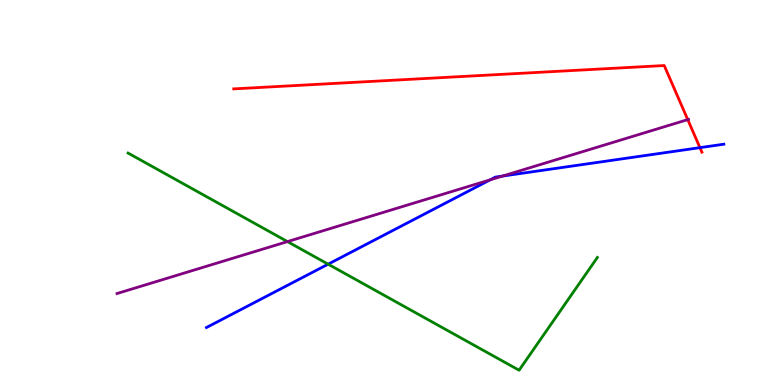[{'lines': ['blue', 'red'], 'intersections': [{'x': 9.03, 'y': 6.17}]}, {'lines': ['green', 'red'], 'intersections': []}, {'lines': ['purple', 'red'], 'intersections': [{'x': 8.87, 'y': 6.89}]}, {'lines': ['blue', 'green'], 'intersections': [{'x': 4.23, 'y': 3.14}]}, {'lines': ['blue', 'purple'], 'intersections': [{'x': 6.32, 'y': 5.33}, {'x': 6.48, 'y': 5.43}]}, {'lines': ['green', 'purple'], 'intersections': [{'x': 3.71, 'y': 3.72}]}]